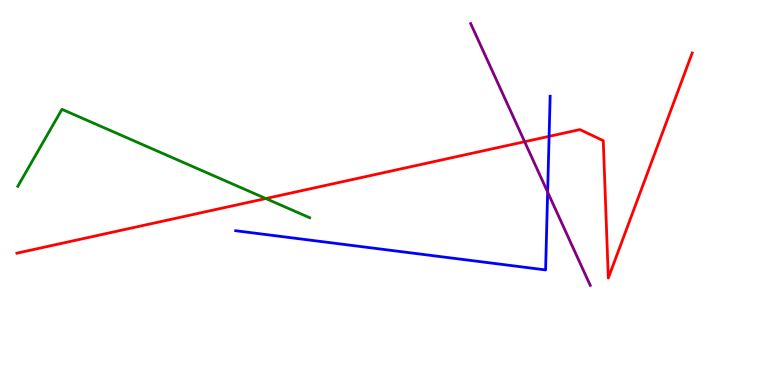[{'lines': ['blue', 'red'], 'intersections': [{'x': 7.09, 'y': 6.46}]}, {'lines': ['green', 'red'], 'intersections': [{'x': 3.43, 'y': 4.84}]}, {'lines': ['purple', 'red'], 'intersections': [{'x': 6.77, 'y': 6.32}]}, {'lines': ['blue', 'green'], 'intersections': []}, {'lines': ['blue', 'purple'], 'intersections': [{'x': 7.07, 'y': 5.01}]}, {'lines': ['green', 'purple'], 'intersections': []}]